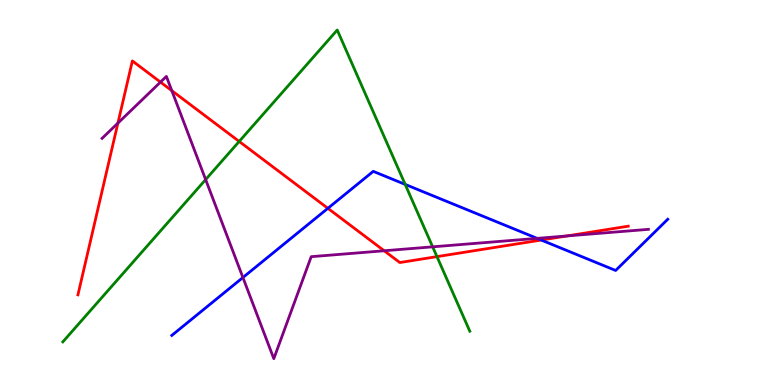[{'lines': ['blue', 'red'], 'intersections': [{'x': 4.23, 'y': 4.59}, {'x': 6.98, 'y': 3.77}]}, {'lines': ['green', 'red'], 'intersections': [{'x': 3.09, 'y': 6.33}, {'x': 5.64, 'y': 3.33}]}, {'lines': ['purple', 'red'], 'intersections': [{'x': 1.52, 'y': 6.8}, {'x': 2.07, 'y': 7.87}, {'x': 2.22, 'y': 7.65}, {'x': 4.96, 'y': 3.49}, {'x': 7.32, 'y': 3.87}]}, {'lines': ['blue', 'green'], 'intersections': [{'x': 5.23, 'y': 5.21}]}, {'lines': ['blue', 'purple'], 'intersections': [{'x': 3.13, 'y': 2.79}, {'x': 6.93, 'y': 3.81}]}, {'lines': ['green', 'purple'], 'intersections': [{'x': 2.65, 'y': 5.34}, {'x': 5.58, 'y': 3.59}]}]